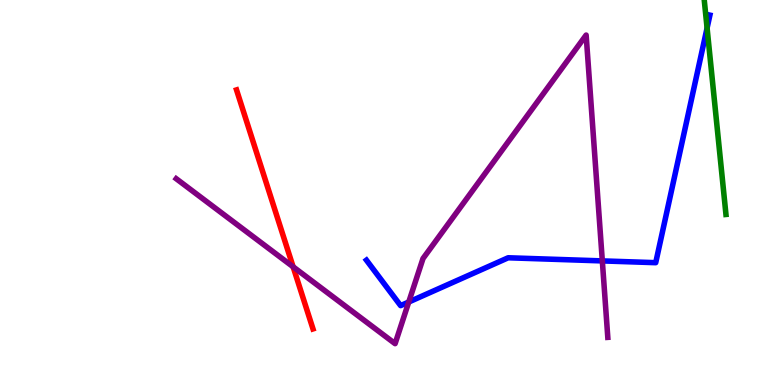[{'lines': ['blue', 'red'], 'intersections': []}, {'lines': ['green', 'red'], 'intersections': []}, {'lines': ['purple', 'red'], 'intersections': [{'x': 3.78, 'y': 3.07}]}, {'lines': ['blue', 'green'], 'intersections': [{'x': 9.12, 'y': 9.27}]}, {'lines': ['blue', 'purple'], 'intersections': [{'x': 5.27, 'y': 2.16}, {'x': 7.77, 'y': 3.22}]}, {'lines': ['green', 'purple'], 'intersections': []}]